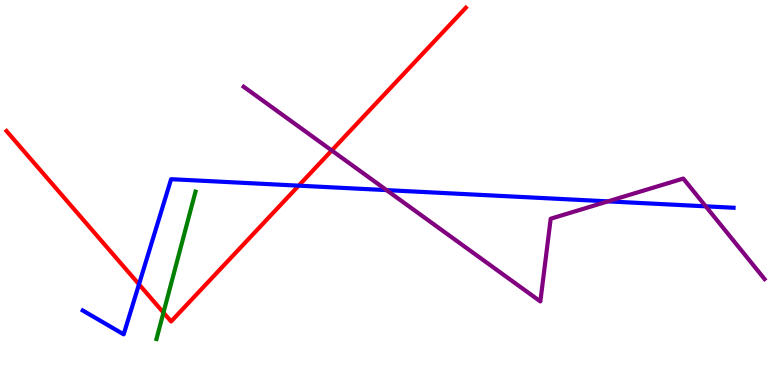[{'lines': ['blue', 'red'], 'intersections': [{'x': 1.79, 'y': 2.62}, {'x': 3.85, 'y': 5.18}]}, {'lines': ['green', 'red'], 'intersections': [{'x': 2.11, 'y': 1.88}]}, {'lines': ['purple', 'red'], 'intersections': [{'x': 4.28, 'y': 6.09}]}, {'lines': ['blue', 'green'], 'intersections': []}, {'lines': ['blue', 'purple'], 'intersections': [{'x': 4.99, 'y': 5.06}, {'x': 7.85, 'y': 4.77}, {'x': 9.11, 'y': 4.64}]}, {'lines': ['green', 'purple'], 'intersections': []}]